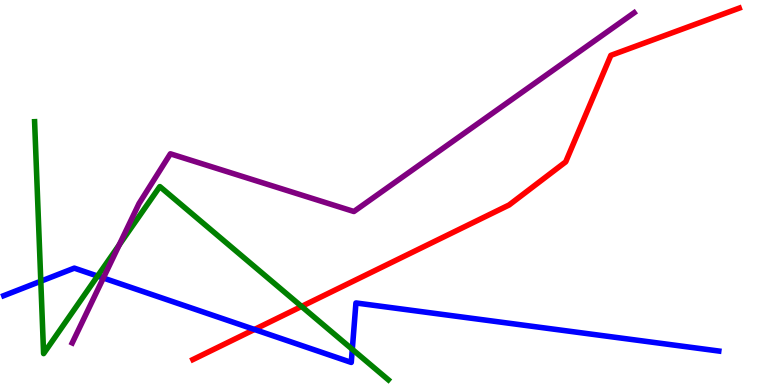[{'lines': ['blue', 'red'], 'intersections': [{'x': 3.28, 'y': 1.44}]}, {'lines': ['green', 'red'], 'intersections': [{'x': 3.89, 'y': 2.04}]}, {'lines': ['purple', 'red'], 'intersections': []}, {'lines': ['blue', 'green'], 'intersections': [{'x': 0.526, 'y': 2.7}, {'x': 1.26, 'y': 2.83}, {'x': 4.55, 'y': 0.926}]}, {'lines': ['blue', 'purple'], 'intersections': [{'x': 1.33, 'y': 2.78}]}, {'lines': ['green', 'purple'], 'intersections': [{'x': 1.54, 'y': 3.64}]}]